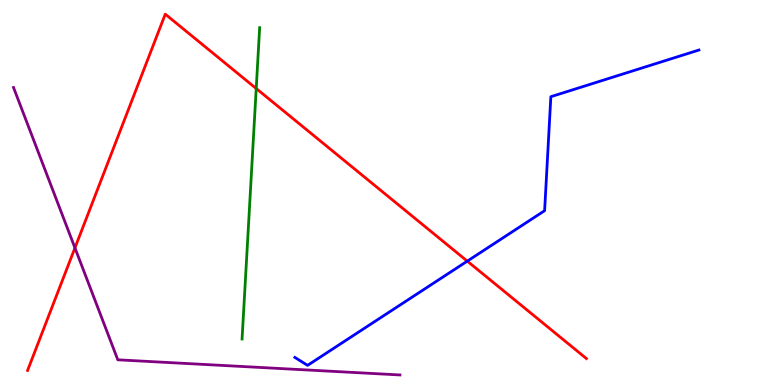[{'lines': ['blue', 'red'], 'intersections': [{'x': 6.03, 'y': 3.22}]}, {'lines': ['green', 'red'], 'intersections': [{'x': 3.31, 'y': 7.7}]}, {'lines': ['purple', 'red'], 'intersections': [{'x': 0.967, 'y': 3.56}]}, {'lines': ['blue', 'green'], 'intersections': []}, {'lines': ['blue', 'purple'], 'intersections': []}, {'lines': ['green', 'purple'], 'intersections': []}]